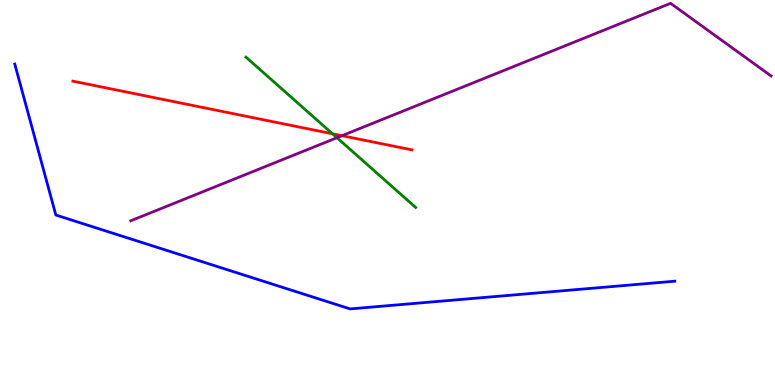[{'lines': ['blue', 'red'], 'intersections': []}, {'lines': ['green', 'red'], 'intersections': [{'x': 4.29, 'y': 6.53}]}, {'lines': ['purple', 'red'], 'intersections': [{'x': 4.41, 'y': 6.48}]}, {'lines': ['blue', 'green'], 'intersections': []}, {'lines': ['blue', 'purple'], 'intersections': []}, {'lines': ['green', 'purple'], 'intersections': [{'x': 4.35, 'y': 6.42}]}]